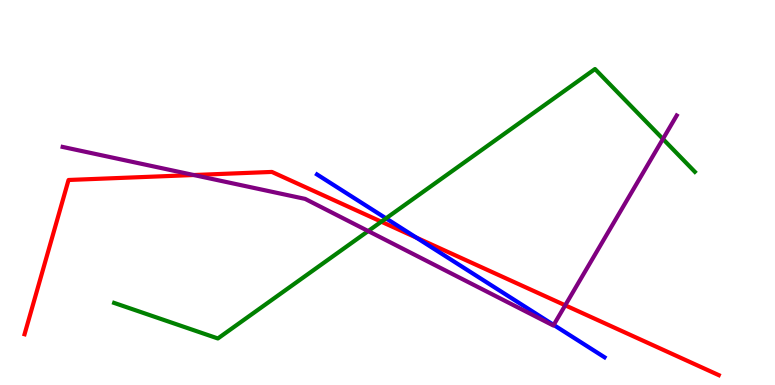[{'lines': ['blue', 'red'], 'intersections': [{'x': 5.37, 'y': 3.83}]}, {'lines': ['green', 'red'], 'intersections': [{'x': 4.92, 'y': 4.24}]}, {'lines': ['purple', 'red'], 'intersections': [{'x': 2.5, 'y': 5.45}, {'x': 7.29, 'y': 2.07}]}, {'lines': ['blue', 'green'], 'intersections': [{'x': 4.98, 'y': 4.33}]}, {'lines': ['blue', 'purple'], 'intersections': [{'x': 7.14, 'y': 1.56}]}, {'lines': ['green', 'purple'], 'intersections': [{'x': 4.75, 'y': 4.0}, {'x': 8.55, 'y': 6.39}]}]